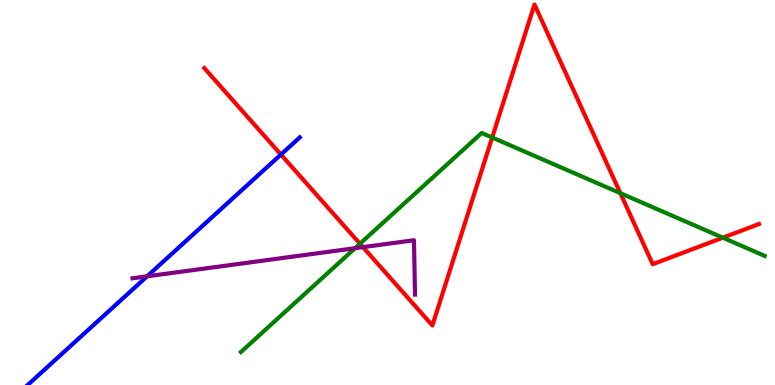[{'lines': ['blue', 'red'], 'intersections': [{'x': 3.62, 'y': 5.99}]}, {'lines': ['green', 'red'], 'intersections': [{'x': 4.64, 'y': 3.67}, {'x': 6.35, 'y': 6.43}, {'x': 8.0, 'y': 4.98}, {'x': 9.33, 'y': 3.83}]}, {'lines': ['purple', 'red'], 'intersections': [{'x': 4.68, 'y': 3.58}]}, {'lines': ['blue', 'green'], 'intersections': []}, {'lines': ['blue', 'purple'], 'intersections': [{'x': 1.9, 'y': 2.82}]}, {'lines': ['green', 'purple'], 'intersections': [{'x': 4.58, 'y': 3.55}]}]